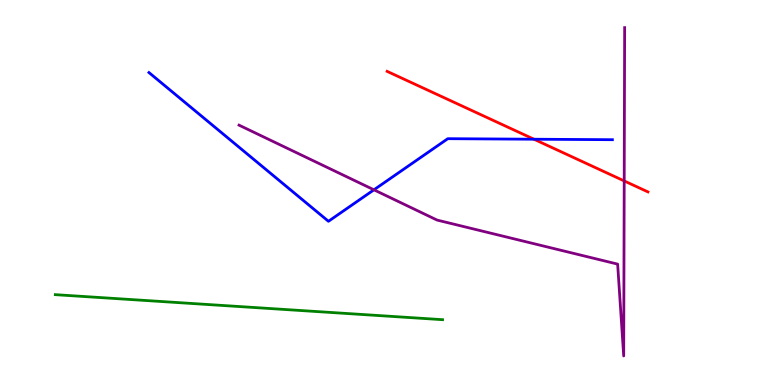[{'lines': ['blue', 'red'], 'intersections': [{'x': 6.89, 'y': 6.38}]}, {'lines': ['green', 'red'], 'intersections': []}, {'lines': ['purple', 'red'], 'intersections': [{'x': 8.05, 'y': 5.3}]}, {'lines': ['blue', 'green'], 'intersections': []}, {'lines': ['blue', 'purple'], 'intersections': [{'x': 4.82, 'y': 5.07}]}, {'lines': ['green', 'purple'], 'intersections': []}]